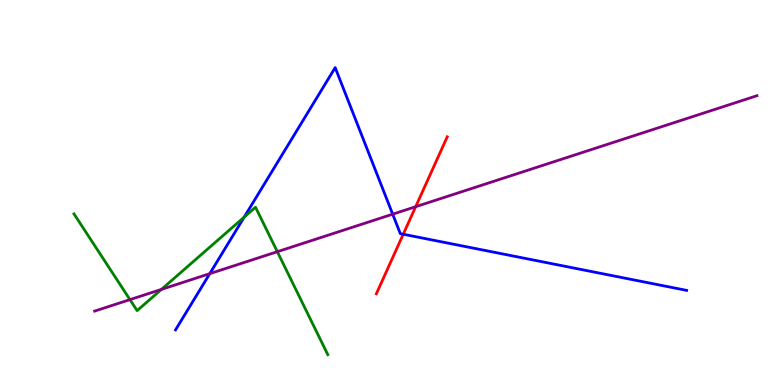[{'lines': ['blue', 'red'], 'intersections': [{'x': 5.2, 'y': 3.92}]}, {'lines': ['green', 'red'], 'intersections': []}, {'lines': ['purple', 'red'], 'intersections': [{'x': 5.36, 'y': 4.63}]}, {'lines': ['blue', 'green'], 'intersections': [{'x': 3.15, 'y': 4.36}]}, {'lines': ['blue', 'purple'], 'intersections': [{'x': 2.71, 'y': 2.89}, {'x': 5.07, 'y': 4.44}]}, {'lines': ['green', 'purple'], 'intersections': [{'x': 1.68, 'y': 2.22}, {'x': 2.08, 'y': 2.48}, {'x': 3.58, 'y': 3.46}]}]